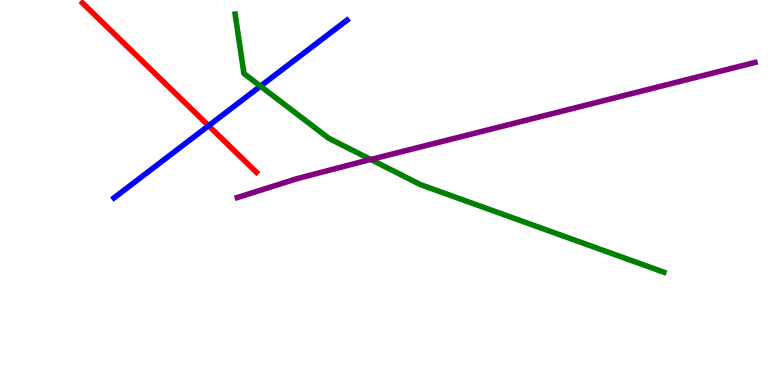[{'lines': ['blue', 'red'], 'intersections': [{'x': 2.69, 'y': 6.73}]}, {'lines': ['green', 'red'], 'intersections': []}, {'lines': ['purple', 'red'], 'intersections': []}, {'lines': ['blue', 'green'], 'intersections': [{'x': 3.36, 'y': 7.76}]}, {'lines': ['blue', 'purple'], 'intersections': []}, {'lines': ['green', 'purple'], 'intersections': [{'x': 4.78, 'y': 5.86}]}]